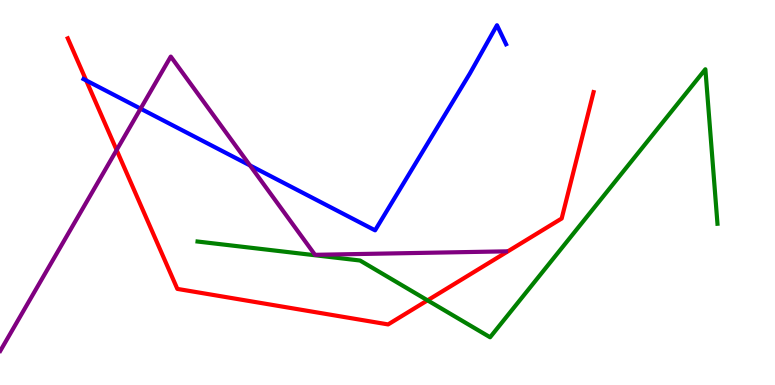[{'lines': ['blue', 'red'], 'intersections': [{'x': 1.11, 'y': 7.91}]}, {'lines': ['green', 'red'], 'intersections': [{'x': 5.52, 'y': 2.2}]}, {'lines': ['purple', 'red'], 'intersections': [{'x': 1.5, 'y': 6.1}]}, {'lines': ['blue', 'green'], 'intersections': []}, {'lines': ['blue', 'purple'], 'intersections': [{'x': 1.81, 'y': 7.18}, {'x': 3.23, 'y': 5.7}]}, {'lines': ['green', 'purple'], 'intersections': []}]